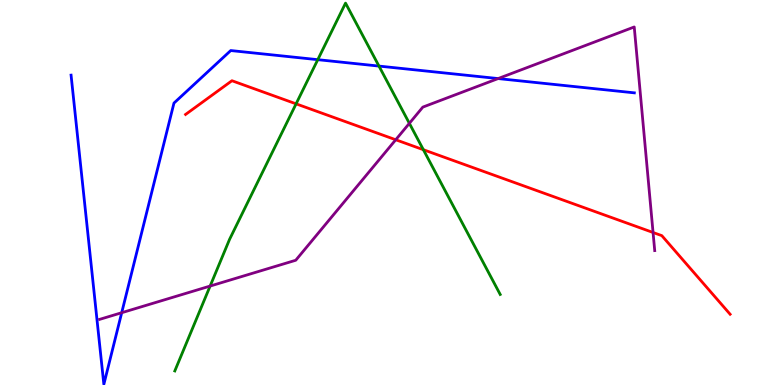[{'lines': ['blue', 'red'], 'intersections': []}, {'lines': ['green', 'red'], 'intersections': [{'x': 3.82, 'y': 7.3}, {'x': 5.46, 'y': 6.11}]}, {'lines': ['purple', 'red'], 'intersections': [{'x': 5.11, 'y': 6.37}, {'x': 8.43, 'y': 3.96}]}, {'lines': ['blue', 'green'], 'intersections': [{'x': 4.1, 'y': 8.45}, {'x': 4.89, 'y': 8.28}]}, {'lines': ['blue', 'purple'], 'intersections': [{'x': 1.57, 'y': 1.88}, {'x': 6.43, 'y': 7.96}]}, {'lines': ['green', 'purple'], 'intersections': [{'x': 2.71, 'y': 2.57}, {'x': 5.28, 'y': 6.8}]}]